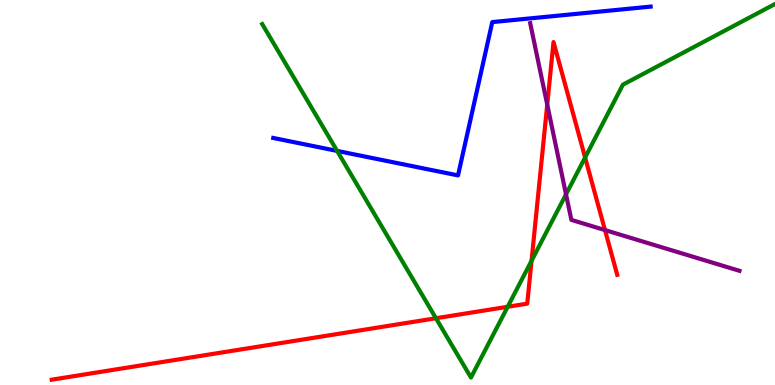[{'lines': ['blue', 'red'], 'intersections': []}, {'lines': ['green', 'red'], 'intersections': [{'x': 5.63, 'y': 1.73}, {'x': 6.55, 'y': 2.03}, {'x': 6.86, 'y': 3.23}, {'x': 7.55, 'y': 5.91}]}, {'lines': ['purple', 'red'], 'intersections': [{'x': 7.06, 'y': 7.28}, {'x': 7.81, 'y': 4.02}]}, {'lines': ['blue', 'green'], 'intersections': [{'x': 4.35, 'y': 6.08}]}, {'lines': ['blue', 'purple'], 'intersections': []}, {'lines': ['green', 'purple'], 'intersections': [{'x': 7.3, 'y': 4.95}]}]